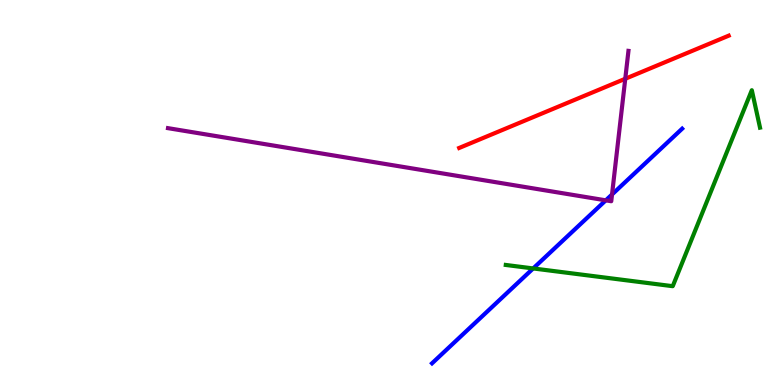[{'lines': ['blue', 'red'], 'intersections': []}, {'lines': ['green', 'red'], 'intersections': []}, {'lines': ['purple', 'red'], 'intersections': [{'x': 8.07, 'y': 7.95}]}, {'lines': ['blue', 'green'], 'intersections': [{'x': 6.88, 'y': 3.03}]}, {'lines': ['blue', 'purple'], 'intersections': [{'x': 7.82, 'y': 4.8}, {'x': 7.9, 'y': 4.95}]}, {'lines': ['green', 'purple'], 'intersections': []}]